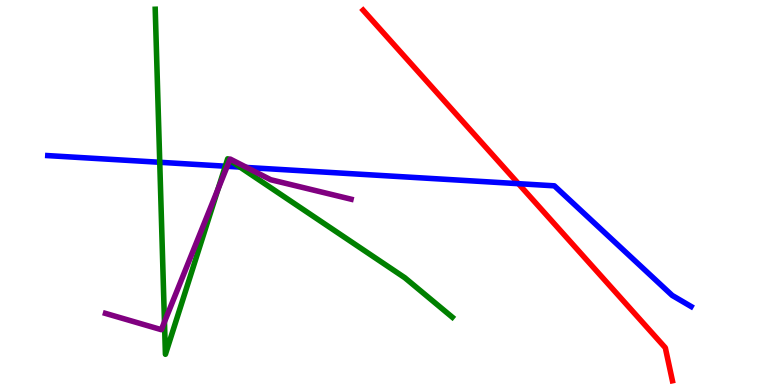[{'lines': ['blue', 'red'], 'intersections': [{'x': 6.69, 'y': 5.23}]}, {'lines': ['green', 'red'], 'intersections': []}, {'lines': ['purple', 'red'], 'intersections': []}, {'lines': ['blue', 'green'], 'intersections': [{'x': 2.06, 'y': 5.78}, {'x': 2.91, 'y': 5.68}, {'x': 3.1, 'y': 5.66}]}, {'lines': ['blue', 'purple'], 'intersections': [{'x': 2.93, 'y': 5.68}, {'x': 3.18, 'y': 5.65}]}, {'lines': ['green', 'purple'], 'intersections': [{'x': 2.12, 'y': 1.64}, {'x': 2.81, 'y': 5.09}, {'x': 2.96, 'y': 5.84}]}]